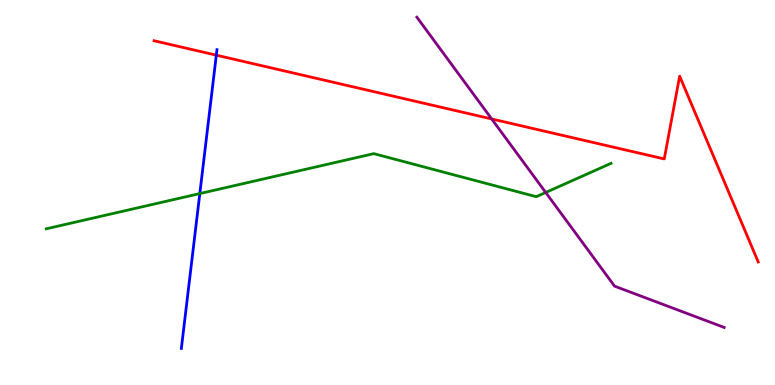[{'lines': ['blue', 'red'], 'intersections': [{'x': 2.79, 'y': 8.57}]}, {'lines': ['green', 'red'], 'intersections': []}, {'lines': ['purple', 'red'], 'intersections': [{'x': 6.34, 'y': 6.91}]}, {'lines': ['blue', 'green'], 'intersections': [{'x': 2.58, 'y': 4.97}]}, {'lines': ['blue', 'purple'], 'intersections': []}, {'lines': ['green', 'purple'], 'intersections': [{'x': 7.04, 'y': 5.0}]}]